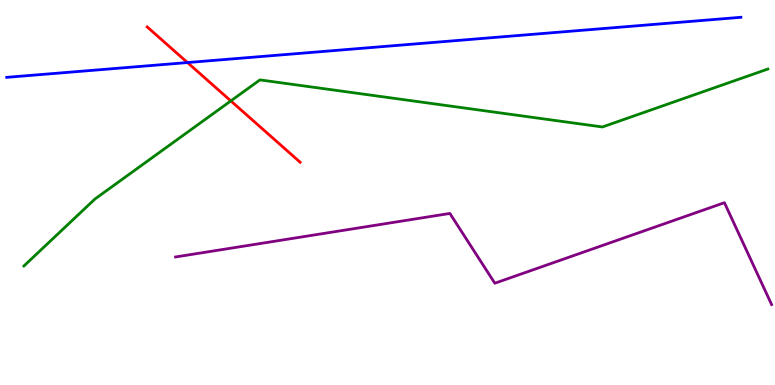[{'lines': ['blue', 'red'], 'intersections': [{'x': 2.42, 'y': 8.38}]}, {'lines': ['green', 'red'], 'intersections': [{'x': 2.98, 'y': 7.38}]}, {'lines': ['purple', 'red'], 'intersections': []}, {'lines': ['blue', 'green'], 'intersections': []}, {'lines': ['blue', 'purple'], 'intersections': []}, {'lines': ['green', 'purple'], 'intersections': []}]